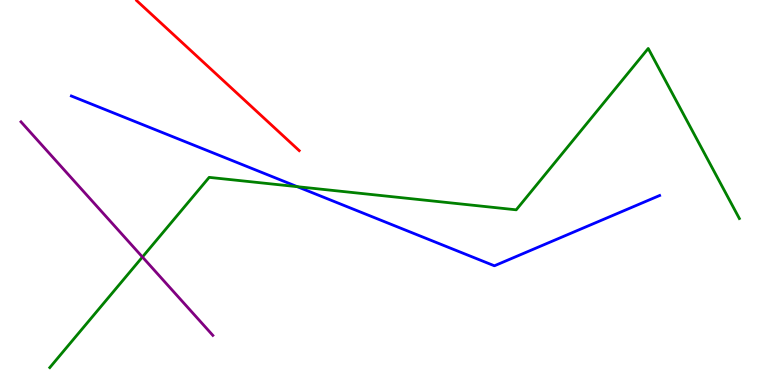[{'lines': ['blue', 'red'], 'intersections': []}, {'lines': ['green', 'red'], 'intersections': []}, {'lines': ['purple', 'red'], 'intersections': []}, {'lines': ['blue', 'green'], 'intersections': [{'x': 3.84, 'y': 5.15}]}, {'lines': ['blue', 'purple'], 'intersections': []}, {'lines': ['green', 'purple'], 'intersections': [{'x': 1.84, 'y': 3.32}]}]